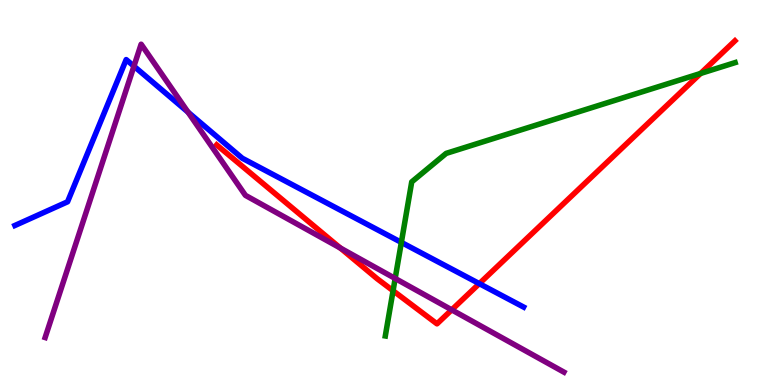[{'lines': ['blue', 'red'], 'intersections': [{'x': 6.18, 'y': 2.63}]}, {'lines': ['green', 'red'], 'intersections': [{'x': 5.07, 'y': 2.45}, {'x': 9.04, 'y': 8.09}]}, {'lines': ['purple', 'red'], 'intersections': [{'x': 4.39, 'y': 3.56}, {'x': 5.83, 'y': 1.95}]}, {'lines': ['blue', 'green'], 'intersections': [{'x': 5.18, 'y': 3.7}]}, {'lines': ['blue', 'purple'], 'intersections': [{'x': 1.73, 'y': 8.28}, {'x': 2.43, 'y': 7.09}]}, {'lines': ['green', 'purple'], 'intersections': [{'x': 5.1, 'y': 2.77}]}]